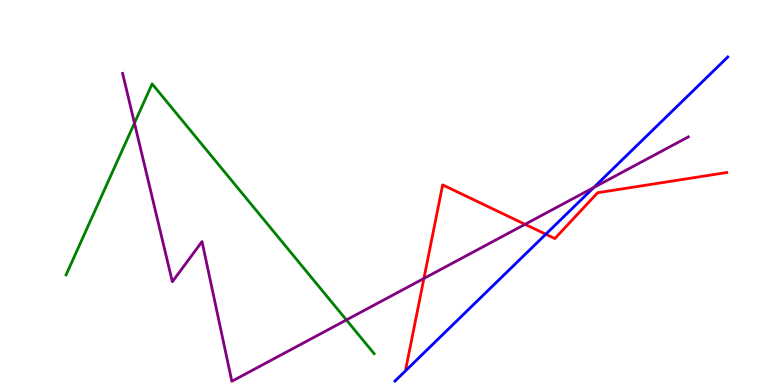[{'lines': ['blue', 'red'], 'intersections': [{'x': 7.04, 'y': 3.92}]}, {'lines': ['green', 'red'], 'intersections': []}, {'lines': ['purple', 'red'], 'intersections': [{'x': 5.47, 'y': 2.77}, {'x': 6.77, 'y': 4.17}]}, {'lines': ['blue', 'green'], 'intersections': []}, {'lines': ['blue', 'purple'], 'intersections': [{'x': 7.66, 'y': 5.13}]}, {'lines': ['green', 'purple'], 'intersections': [{'x': 1.74, 'y': 6.8}, {'x': 4.47, 'y': 1.69}]}]